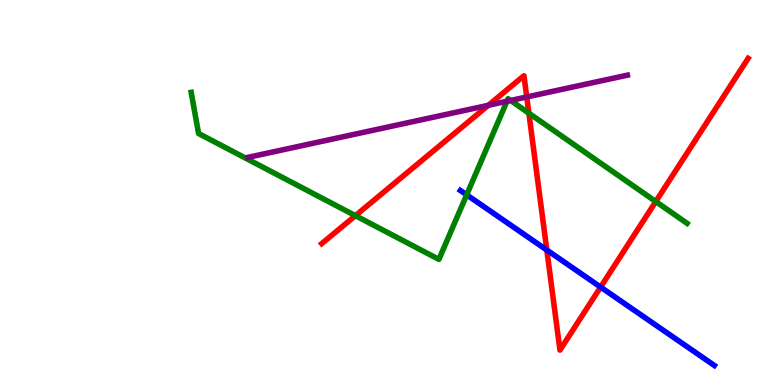[{'lines': ['blue', 'red'], 'intersections': [{'x': 7.06, 'y': 3.51}, {'x': 7.75, 'y': 2.54}]}, {'lines': ['green', 'red'], 'intersections': [{'x': 4.59, 'y': 4.4}, {'x': 6.82, 'y': 7.06}, {'x': 8.46, 'y': 4.76}]}, {'lines': ['purple', 'red'], 'intersections': [{'x': 6.3, 'y': 7.27}, {'x': 6.8, 'y': 7.48}]}, {'lines': ['blue', 'green'], 'intersections': [{'x': 6.02, 'y': 4.94}]}, {'lines': ['blue', 'purple'], 'intersections': []}, {'lines': ['green', 'purple'], 'intersections': [{'x': 6.54, 'y': 7.37}, {'x': 6.59, 'y': 7.39}]}]